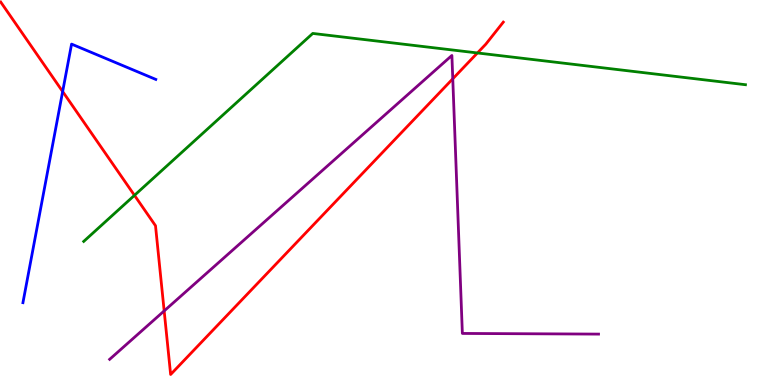[{'lines': ['blue', 'red'], 'intersections': [{'x': 0.808, 'y': 7.62}]}, {'lines': ['green', 'red'], 'intersections': [{'x': 1.74, 'y': 4.93}, {'x': 6.16, 'y': 8.62}]}, {'lines': ['purple', 'red'], 'intersections': [{'x': 2.12, 'y': 1.92}, {'x': 5.84, 'y': 7.95}]}, {'lines': ['blue', 'green'], 'intersections': []}, {'lines': ['blue', 'purple'], 'intersections': []}, {'lines': ['green', 'purple'], 'intersections': []}]